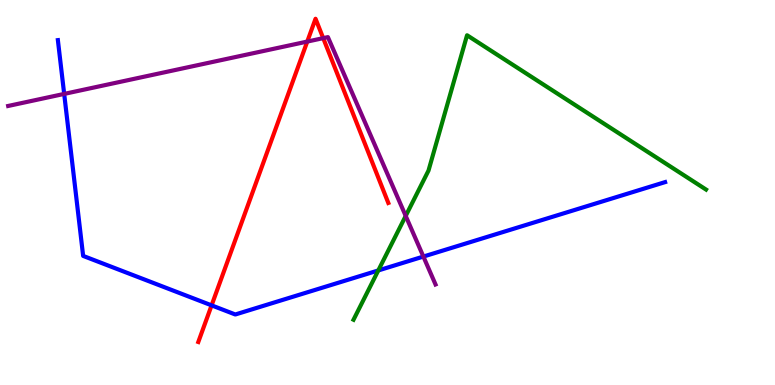[{'lines': ['blue', 'red'], 'intersections': [{'x': 2.73, 'y': 2.07}]}, {'lines': ['green', 'red'], 'intersections': []}, {'lines': ['purple', 'red'], 'intersections': [{'x': 3.96, 'y': 8.92}, {'x': 4.17, 'y': 9.01}]}, {'lines': ['blue', 'green'], 'intersections': [{'x': 4.88, 'y': 2.98}]}, {'lines': ['blue', 'purple'], 'intersections': [{'x': 0.828, 'y': 7.56}, {'x': 5.46, 'y': 3.34}]}, {'lines': ['green', 'purple'], 'intersections': [{'x': 5.23, 'y': 4.39}]}]